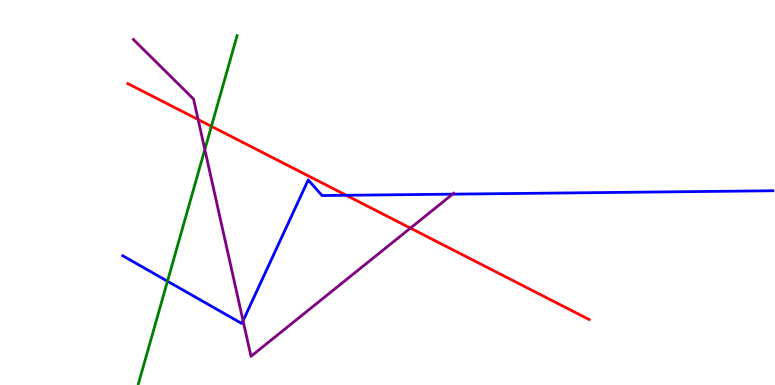[{'lines': ['blue', 'red'], 'intersections': [{'x': 4.47, 'y': 4.93}]}, {'lines': ['green', 'red'], 'intersections': [{'x': 2.73, 'y': 6.72}]}, {'lines': ['purple', 'red'], 'intersections': [{'x': 2.56, 'y': 6.9}, {'x': 5.3, 'y': 4.08}]}, {'lines': ['blue', 'green'], 'intersections': [{'x': 2.16, 'y': 2.7}]}, {'lines': ['blue', 'purple'], 'intersections': [{'x': 3.14, 'y': 1.67}, {'x': 5.84, 'y': 4.96}]}, {'lines': ['green', 'purple'], 'intersections': [{'x': 2.64, 'y': 6.12}]}]